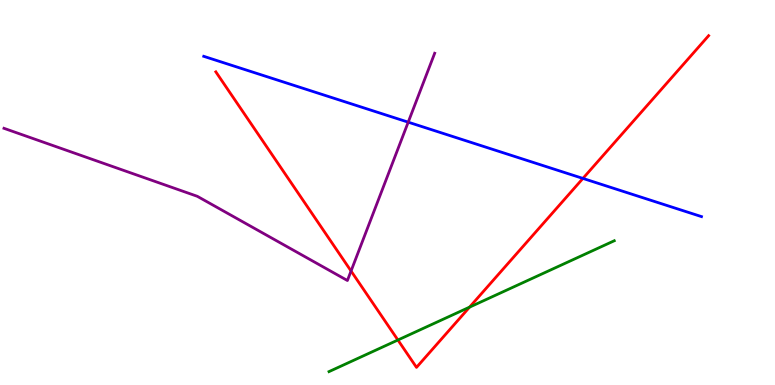[{'lines': ['blue', 'red'], 'intersections': [{'x': 7.52, 'y': 5.37}]}, {'lines': ['green', 'red'], 'intersections': [{'x': 5.13, 'y': 1.17}, {'x': 6.06, 'y': 2.02}]}, {'lines': ['purple', 'red'], 'intersections': [{'x': 4.53, 'y': 2.96}]}, {'lines': ['blue', 'green'], 'intersections': []}, {'lines': ['blue', 'purple'], 'intersections': [{'x': 5.27, 'y': 6.83}]}, {'lines': ['green', 'purple'], 'intersections': []}]